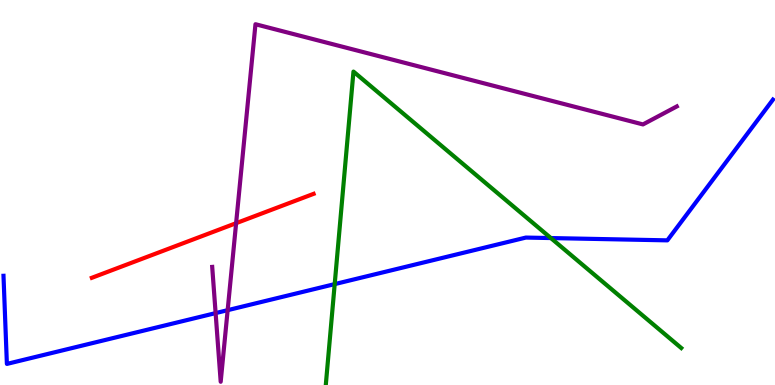[{'lines': ['blue', 'red'], 'intersections': []}, {'lines': ['green', 'red'], 'intersections': []}, {'lines': ['purple', 'red'], 'intersections': [{'x': 3.05, 'y': 4.2}]}, {'lines': ['blue', 'green'], 'intersections': [{'x': 4.32, 'y': 2.62}, {'x': 7.11, 'y': 3.82}]}, {'lines': ['blue', 'purple'], 'intersections': [{'x': 2.78, 'y': 1.87}, {'x': 2.94, 'y': 1.94}]}, {'lines': ['green', 'purple'], 'intersections': []}]